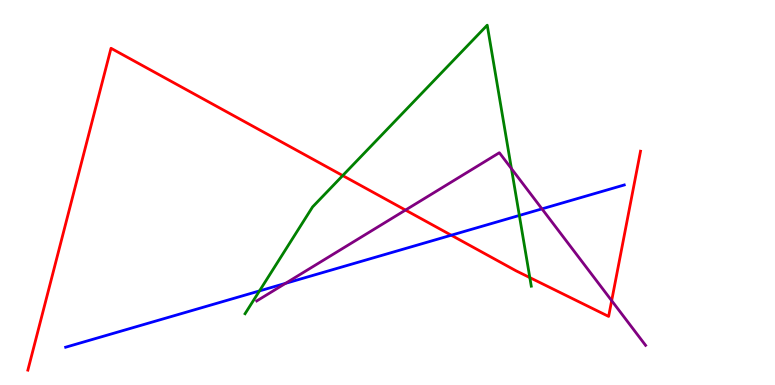[{'lines': ['blue', 'red'], 'intersections': [{'x': 5.82, 'y': 3.89}]}, {'lines': ['green', 'red'], 'intersections': [{'x': 4.42, 'y': 5.44}, {'x': 6.84, 'y': 2.79}]}, {'lines': ['purple', 'red'], 'intersections': [{'x': 5.23, 'y': 4.54}, {'x': 7.89, 'y': 2.19}]}, {'lines': ['blue', 'green'], 'intersections': [{'x': 3.35, 'y': 2.44}, {'x': 6.7, 'y': 4.4}]}, {'lines': ['blue', 'purple'], 'intersections': [{'x': 3.68, 'y': 2.64}, {'x': 6.99, 'y': 4.57}]}, {'lines': ['green', 'purple'], 'intersections': [{'x': 6.6, 'y': 5.62}]}]